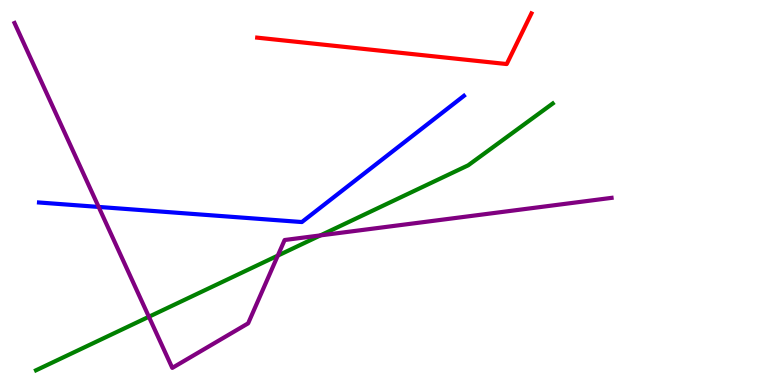[{'lines': ['blue', 'red'], 'intersections': []}, {'lines': ['green', 'red'], 'intersections': []}, {'lines': ['purple', 'red'], 'intersections': []}, {'lines': ['blue', 'green'], 'intersections': []}, {'lines': ['blue', 'purple'], 'intersections': [{'x': 1.27, 'y': 4.63}]}, {'lines': ['green', 'purple'], 'intersections': [{'x': 1.92, 'y': 1.77}, {'x': 3.58, 'y': 3.36}, {'x': 4.13, 'y': 3.89}]}]